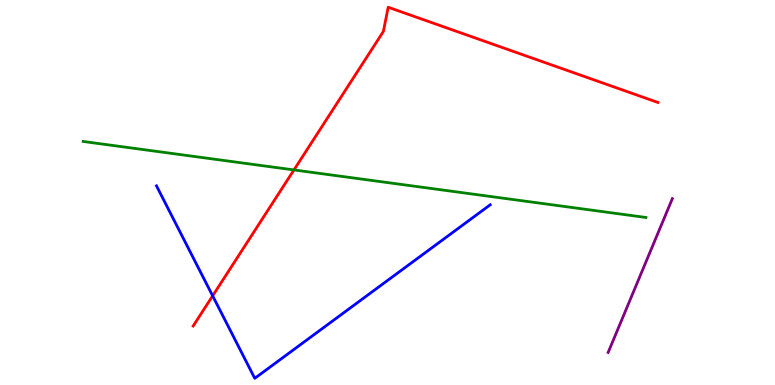[{'lines': ['blue', 'red'], 'intersections': [{'x': 2.74, 'y': 2.32}]}, {'lines': ['green', 'red'], 'intersections': [{'x': 3.79, 'y': 5.59}]}, {'lines': ['purple', 'red'], 'intersections': []}, {'lines': ['blue', 'green'], 'intersections': []}, {'lines': ['blue', 'purple'], 'intersections': []}, {'lines': ['green', 'purple'], 'intersections': []}]